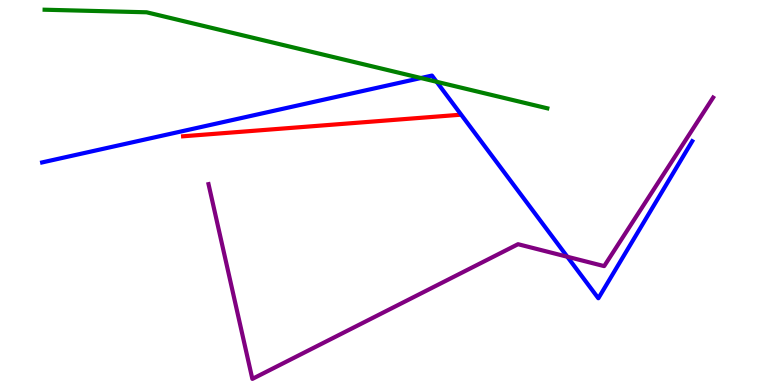[{'lines': ['blue', 'red'], 'intersections': []}, {'lines': ['green', 'red'], 'intersections': []}, {'lines': ['purple', 'red'], 'intersections': []}, {'lines': ['blue', 'green'], 'intersections': [{'x': 5.43, 'y': 7.97}, {'x': 5.63, 'y': 7.88}]}, {'lines': ['blue', 'purple'], 'intersections': [{'x': 7.32, 'y': 3.33}]}, {'lines': ['green', 'purple'], 'intersections': []}]